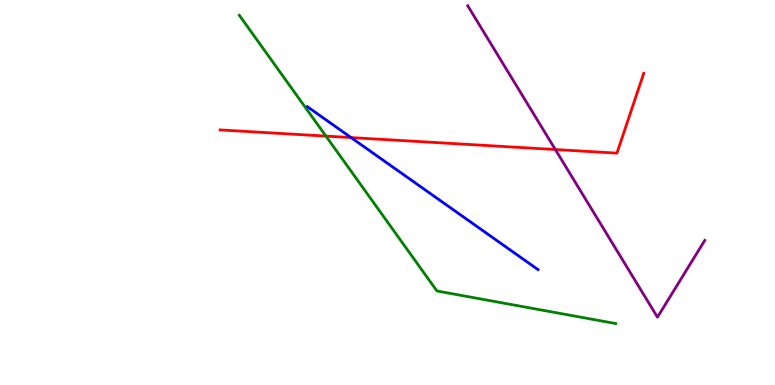[{'lines': ['blue', 'red'], 'intersections': [{'x': 4.53, 'y': 6.43}]}, {'lines': ['green', 'red'], 'intersections': [{'x': 4.21, 'y': 6.46}]}, {'lines': ['purple', 'red'], 'intersections': [{'x': 7.17, 'y': 6.12}]}, {'lines': ['blue', 'green'], 'intersections': []}, {'lines': ['blue', 'purple'], 'intersections': []}, {'lines': ['green', 'purple'], 'intersections': []}]